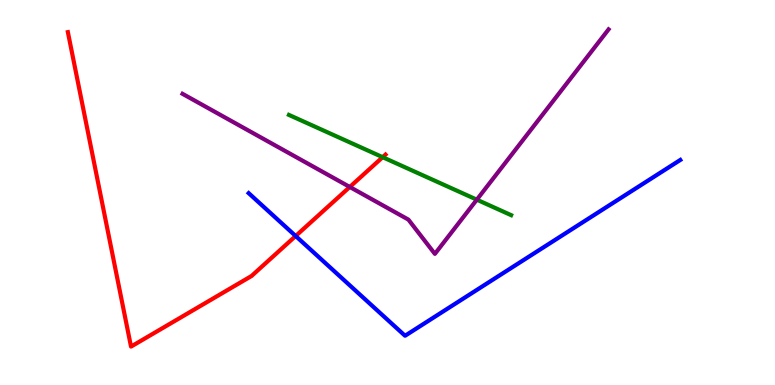[{'lines': ['blue', 'red'], 'intersections': [{'x': 3.81, 'y': 3.87}]}, {'lines': ['green', 'red'], 'intersections': [{'x': 4.94, 'y': 5.92}]}, {'lines': ['purple', 'red'], 'intersections': [{'x': 4.51, 'y': 5.14}]}, {'lines': ['blue', 'green'], 'intersections': []}, {'lines': ['blue', 'purple'], 'intersections': []}, {'lines': ['green', 'purple'], 'intersections': [{'x': 6.15, 'y': 4.81}]}]